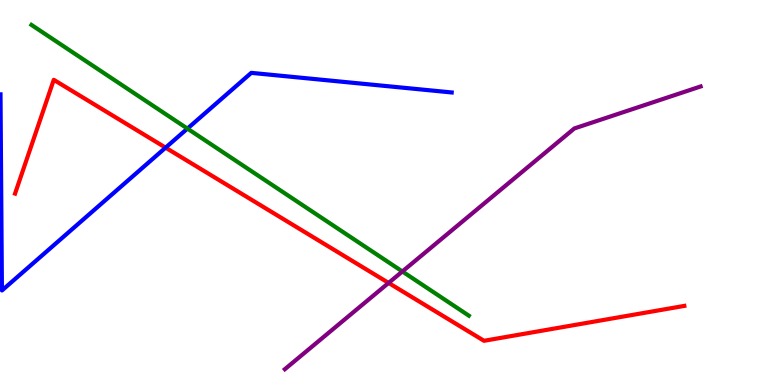[{'lines': ['blue', 'red'], 'intersections': [{'x': 2.14, 'y': 6.16}]}, {'lines': ['green', 'red'], 'intersections': []}, {'lines': ['purple', 'red'], 'intersections': [{'x': 5.01, 'y': 2.65}]}, {'lines': ['blue', 'green'], 'intersections': [{'x': 2.42, 'y': 6.66}]}, {'lines': ['blue', 'purple'], 'intersections': []}, {'lines': ['green', 'purple'], 'intersections': [{'x': 5.19, 'y': 2.95}]}]